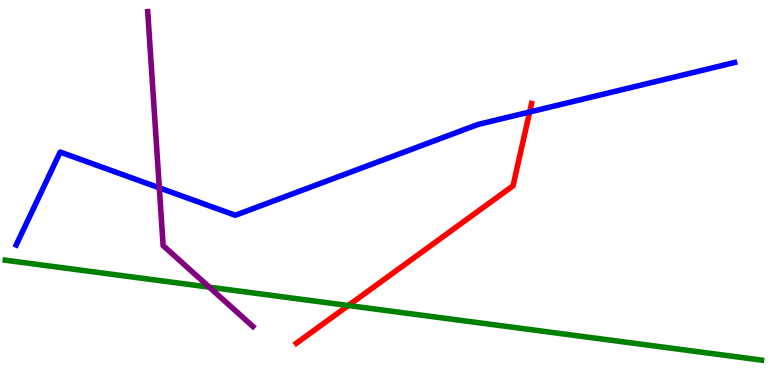[{'lines': ['blue', 'red'], 'intersections': [{'x': 6.83, 'y': 7.09}]}, {'lines': ['green', 'red'], 'intersections': [{'x': 4.49, 'y': 2.06}]}, {'lines': ['purple', 'red'], 'intersections': []}, {'lines': ['blue', 'green'], 'intersections': []}, {'lines': ['blue', 'purple'], 'intersections': [{'x': 2.06, 'y': 5.12}]}, {'lines': ['green', 'purple'], 'intersections': [{'x': 2.7, 'y': 2.54}]}]